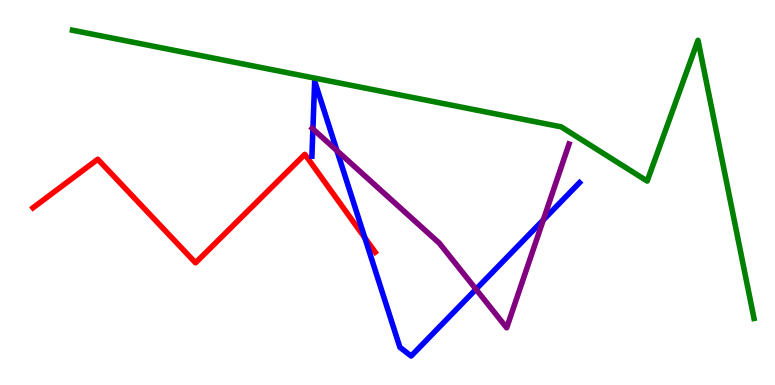[{'lines': ['blue', 'red'], 'intersections': [{'x': 4.71, 'y': 3.82}]}, {'lines': ['green', 'red'], 'intersections': []}, {'lines': ['purple', 'red'], 'intersections': []}, {'lines': ['blue', 'green'], 'intersections': []}, {'lines': ['blue', 'purple'], 'intersections': [{'x': 4.04, 'y': 6.65}, {'x': 4.35, 'y': 6.09}, {'x': 6.14, 'y': 2.49}, {'x': 7.01, 'y': 4.29}]}, {'lines': ['green', 'purple'], 'intersections': []}]